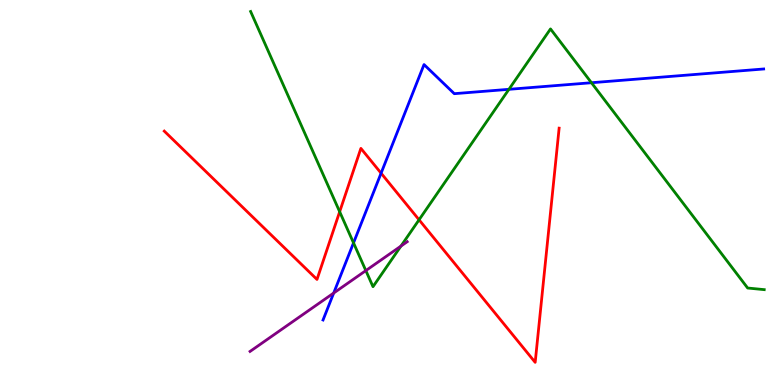[{'lines': ['blue', 'red'], 'intersections': [{'x': 4.92, 'y': 5.5}]}, {'lines': ['green', 'red'], 'intersections': [{'x': 4.38, 'y': 4.5}, {'x': 5.41, 'y': 4.29}]}, {'lines': ['purple', 'red'], 'intersections': []}, {'lines': ['blue', 'green'], 'intersections': [{'x': 4.56, 'y': 3.69}, {'x': 6.57, 'y': 7.68}, {'x': 7.63, 'y': 7.85}]}, {'lines': ['blue', 'purple'], 'intersections': [{'x': 4.31, 'y': 2.39}]}, {'lines': ['green', 'purple'], 'intersections': [{'x': 4.72, 'y': 2.97}, {'x': 5.17, 'y': 3.61}]}]